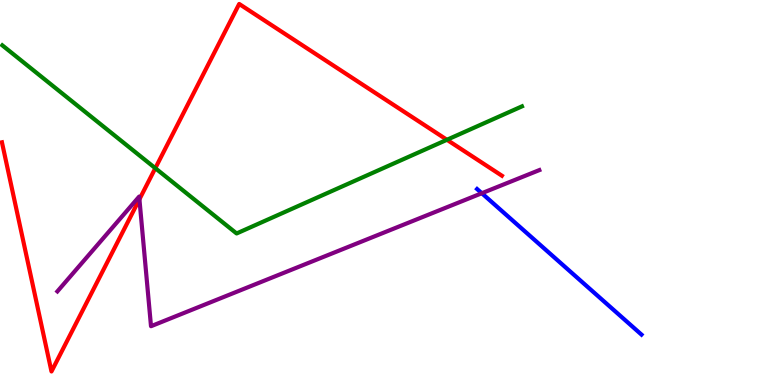[{'lines': ['blue', 'red'], 'intersections': []}, {'lines': ['green', 'red'], 'intersections': [{'x': 2.0, 'y': 5.63}, {'x': 5.77, 'y': 6.37}]}, {'lines': ['purple', 'red'], 'intersections': [{'x': 1.8, 'y': 4.82}]}, {'lines': ['blue', 'green'], 'intersections': []}, {'lines': ['blue', 'purple'], 'intersections': [{'x': 6.22, 'y': 4.98}]}, {'lines': ['green', 'purple'], 'intersections': []}]